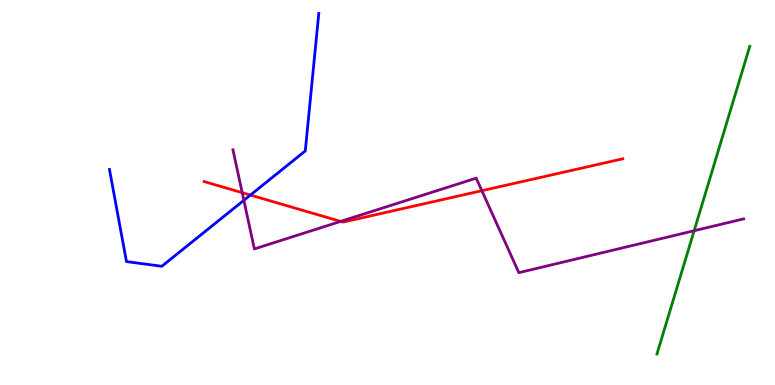[{'lines': ['blue', 'red'], 'intersections': [{'x': 3.23, 'y': 4.93}]}, {'lines': ['green', 'red'], 'intersections': []}, {'lines': ['purple', 'red'], 'intersections': [{'x': 3.13, 'y': 5.0}, {'x': 4.4, 'y': 4.25}, {'x': 6.22, 'y': 5.05}]}, {'lines': ['blue', 'green'], 'intersections': []}, {'lines': ['blue', 'purple'], 'intersections': [{'x': 3.15, 'y': 4.8}]}, {'lines': ['green', 'purple'], 'intersections': [{'x': 8.96, 'y': 4.01}]}]